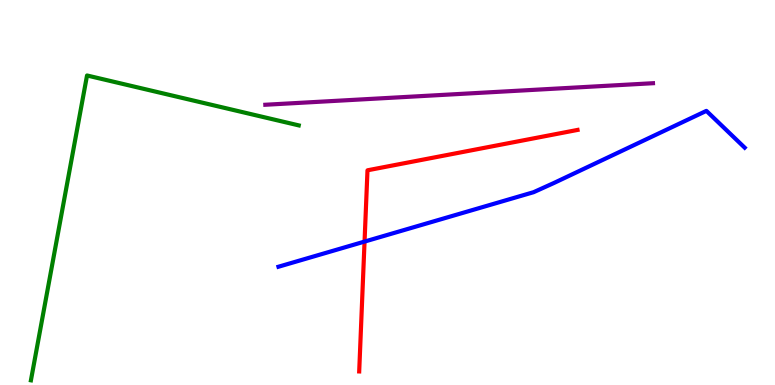[{'lines': ['blue', 'red'], 'intersections': [{'x': 4.7, 'y': 3.73}]}, {'lines': ['green', 'red'], 'intersections': []}, {'lines': ['purple', 'red'], 'intersections': []}, {'lines': ['blue', 'green'], 'intersections': []}, {'lines': ['blue', 'purple'], 'intersections': []}, {'lines': ['green', 'purple'], 'intersections': []}]